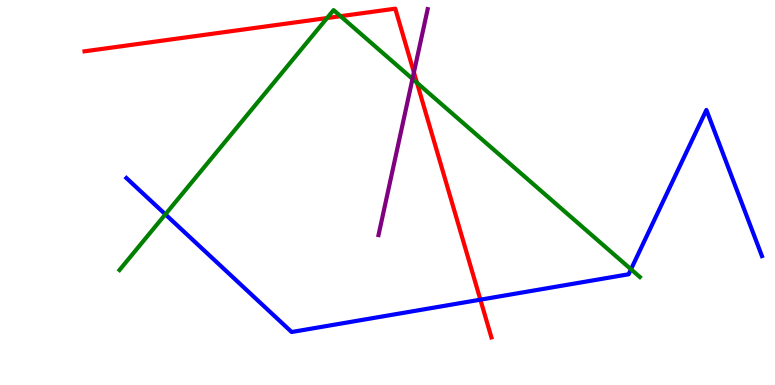[{'lines': ['blue', 'red'], 'intersections': [{'x': 6.2, 'y': 2.22}]}, {'lines': ['green', 'red'], 'intersections': [{'x': 4.22, 'y': 9.53}, {'x': 4.39, 'y': 9.58}, {'x': 5.38, 'y': 7.85}]}, {'lines': ['purple', 'red'], 'intersections': [{'x': 5.34, 'y': 8.12}]}, {'lines': ['blue', 'green'], 'intersections': [{'x': 2.13, 'y': 4.43}, {'x': 8.14, 'y': 3.01}]}, {'lines': ['blue', 'purple'], 'intersections': []}, {'lines': ['green', 'purple'], 'intersections': [{'x': 5.32, 'y': 7.95}]}]